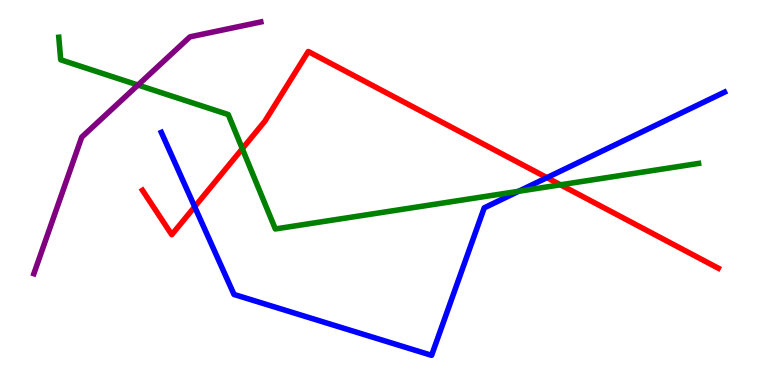[{'lines': ['blue', 'red'], 'intersections': [{'x': 2.51, 'y': 4.63}, {'x': 7.06, 'y': 5.39}]}, {'lines': ['green', 'red'], 'intersections': [{'x': 3.13, 'y': 6.14}, {'x': 7.23, 'y': 5.2}]}, {'lines': ['purple', 'red'], 'intersections': []}, {'lines': ['blue', 'green'], 'intersections': [{'x': 6.69, 'y': 5.03}]}, {'lines': ['blue', 'purple'], 'intersections': []}, {'lines': ['green', 'purple'], 'intersections': [{'x': 1.78, 'y': 7.79}]}]